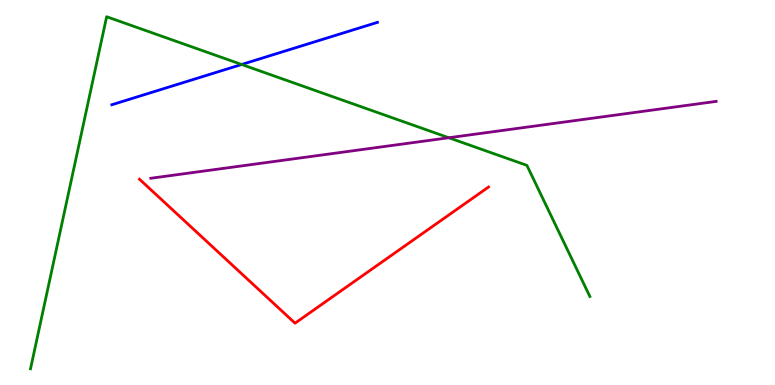[{'lines': ['blue', 'red'], 'intersections': []}, {'lines': ['green', 'red'], 'intersections': []}, {'lines': ['purple', 'red'], 'intersections': []}, {'lines': ['blue', 'green'], 'intersections': [{'x': 3.12, 'y': 8.33}]}, {'lines': ['blue', 'purple'], 'intersections': []}, {'lines': ['green', 'purple'], 'intersections': [{'x': 5.79, 'y': 6.42}]}]